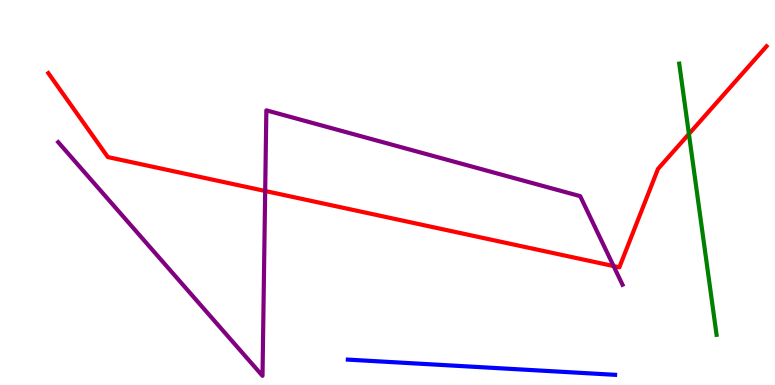[{'lines': ['blue', 'red'], 'intersections': []}, {'lines': ['green', 'red'], 'intersections': [{'x': 8.89, 'y': 6.52}]}, {'lines': ['purple', 'red'], 'intersections': [{'x': 3.42, 'y': 5.04}, {'x': 7.92, 'y': 3.09}]}, {'lines': ['blue', 'green'], 'intersections': []}, {'lines': ['blue', 'purple'], 'intersections': []}, {'lines': ['green', 'purple'], 'intersections': []}]